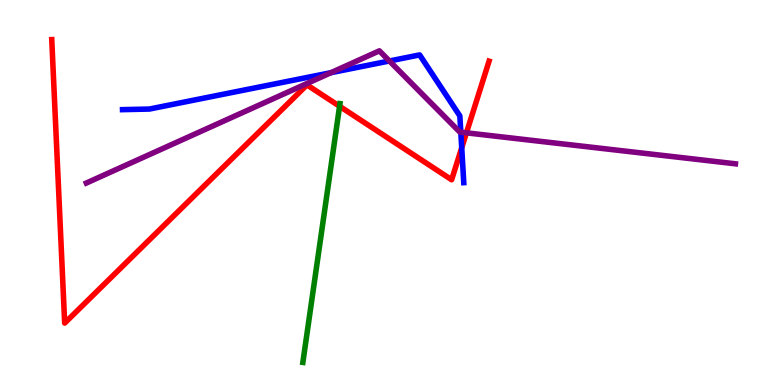[{'lines': ['blue', 'red'], 'intersections': [{'x': 5.96, 'y': 6.16}]}, {'lines': ['green', 'red'], 'intersections': [{'x': 4.38, 'y': 7.24}]}, {'lines': ['purple', 'red'], 'intersections': [{'x': 6.02, 'y': 6.55}]}, {'lines': ['blue', 'green'], 'intersections': []}, {'lines': ['blue', 'purple'], 'intersections': [{'x': 4.27, 'y': 8.11}, {'x': 5.02, 'y': 8.42}, {'x': 5.95, 'y': 6.57}]}, {'lines': ['green', 'purple'], 'intersections': []}]